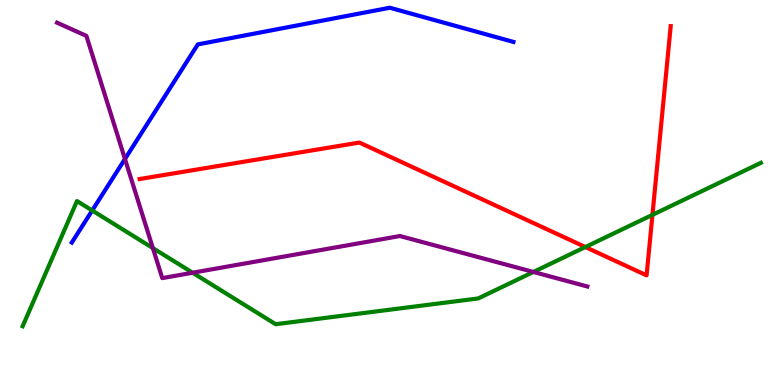[{'lines': ['blue', 'red'], 'intersections': []}, {'lines': ['green', 'red'], 'intersections': [{'x': 7.55, 'y': 3.58}, {'x': 8.42, 'y': 4.42}]}, {'lines': ['purple', 'red'], 'intersections': []}, {'lines': ['blue', 'green'], 'intersections': [{'x': 1.19, 'y': 4.53}]}, {'lines': ['blue', 'purple'], 'intersections': [{'x': 1.61, 'y': 5.87}]}, {'lines': ['green', 'purple'], 'intersections': [{'x': 1.97, 'y': 3.56}, {'x': 2.49, 'y': 2.92}, {'x': 6.88, 'y': 2.94}]}]